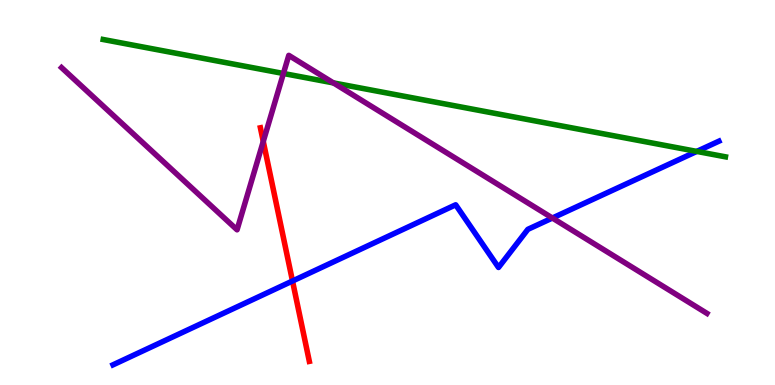[{'lines': ['blue', 'red'], 'intersections': [{'x': 3.77, 'y': 2.7}]}, {'lines': ['green', 'red'], 'intersections': []}, {'lines': ['purple', 'red'], 'intersections': [{'x': 3.4, 'y': 6.33}]}, {'lines': ['blue', 'green'], 'intersections': [{'x': 8.99, 'y': 6.07}]}, {'lines': ['blue', 'purple'], 'intersections': [{'x': 7.13, 'y': 4.34}]}, {'lines': ['green', 'purple'], 'intersections': [{'x': 3.66, 'y': 8.09}, {'x': 4.3, 'y': 7.85}]}]